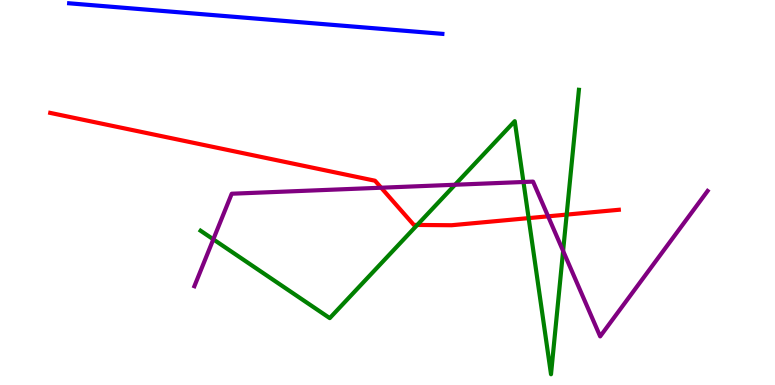[{'lines': ['blue', 'red'], 'intersections': []}, {'lines': ['green', 'red'], 'intersections': [{'x': 5.38, 'y': 4.16}, {'x': 6.82, 'y': 4.33}, {'x': 7.31, 'y': 4.43}]}, {'lines': ['purple', 'red'], 'intersections': [{'x': 4.92, 'y': 5.12}, {'x': 7.07, 'y': 4.38}]}, {'lines': ['blue', 'green'], 'intersections': []}, {'lines': ['blue', 'purple'], 'intersections': []}, {'lines': ['green', 'purple'], 'intersections': [{'x': 2.75, 'y': 3.78}, {'x': 5.87, 'y': 5.2}, {'x': 6.75, 'y': 5.27}, {'x': 7.27, 'y': 3.48}]}]